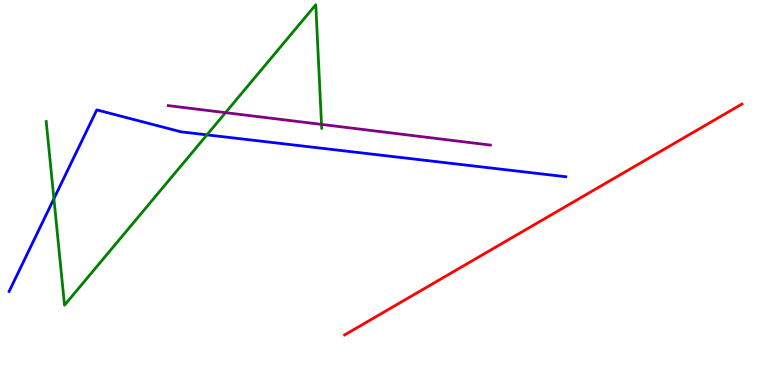[{'lines': ['blue', 'red'], 'intersections': []}, {'lines': ['green', 'red'], 'intersections': []}, {'lines': ['purple', 'red'], 'intersections': []}, {'lines': ['blue', 'green'], 'intersections': [{'x': 0.696, 'y': 4.84}, {'x': 2.67, 'y': 6.5}]}, {'lines': ['blue', 'purple'], 'intersections': []}, {'lines': ['green', 'purple'], 'intersections': [{'x': 2.91, 'y': 7.07}, {'x': 4.15, 'y': 6.77}]}]